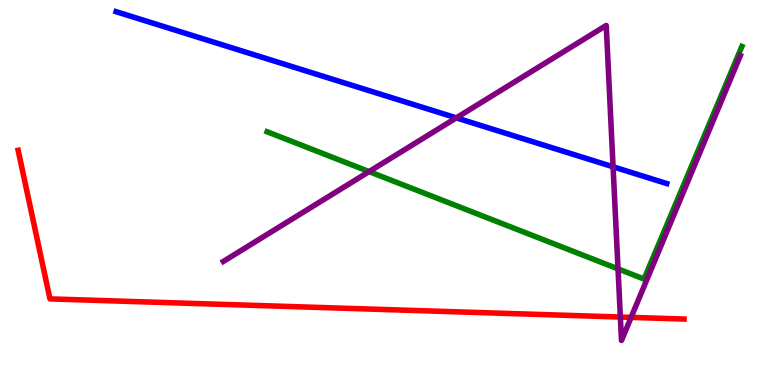[{'lines': ['blue', 'red'], 'intersections': []}, {'lines': ['green', 'red'], 'intersections': []}, {'lines': ['purple', 'red'], 'intersections': [{'x': 8.0, 'y': 1.77}, {'x': 8.14, 'y': 1.76}]}, {'lines': ['blue', 'green'], 'intersections': []}, {'lines': ['blue', 'purple'], 'intersections': [{'x': 5.89, 'y': 6.94}, {'x': 7.91, 'y': 5.67}]}, {'lines': ['green', 'purple'], 'intersections': [{'x': 4.76, 'y': 5.54}, {'x': 7.97, 'y': 3.02}]}]